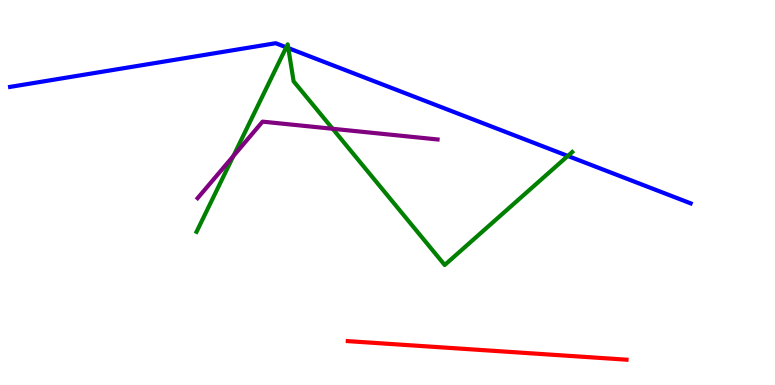[{'lines': ['blue', 'red'], 'intersections': []}, {'lines': ['green', 'red'], 'intersections': []}, {'lines': ['purple', 'red'], 'intersections': []}, {'lines': ['blue', 'green'], 'intersections': [{'x': 3.69, 'y': 8.77}, {'x': 3.72, 'y': 8.75}, {'x': 7.33, 'y': 5.95}]}, {'lines': ['blue', 'purple'], 'intersections': []}, {'lines': ['green', 'purple'], 'intersections': [{'x': 3.01, 'y': 5.95}, {'x': 4.29, 'y': 6.66}]}]